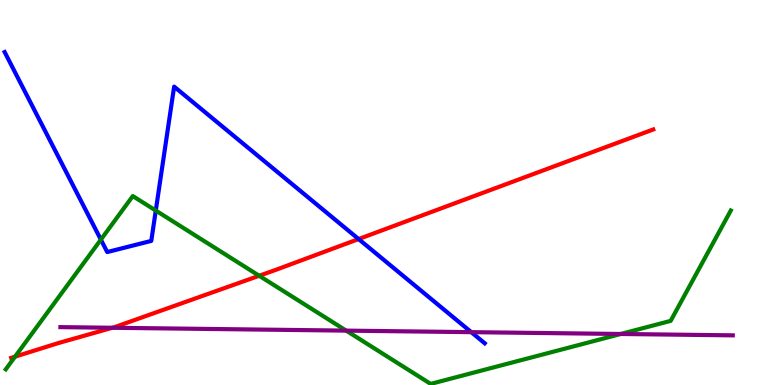[{'lines': ['blue', 'red'], 'intersections': [{'x': 4.63, 'y': 3.79}]}, {'lines': ['green', 'red'], 'intersections': [{'x': 0.194, 'y': 0.736}, {'x': 3.34, 'y': 2.84}]}, {'lines': ['purple', 'red'], 'intersections': [{'x': 1.45, 'y': 1.49}]}, {'lines': ['blue', 'green'], 'intersections': [{'x': 1.3, 'y': 3.78}, {'x': 2.01, 'y': 4.53}]}, {'lines': ['blue', 'purple'], 'intersections': [{'x': 6.08, 'y': 1.37}]}, {'lines': ['green', 'purple'], 'intersections': [{'x': 4.47, 'y': 1.41}, {'x': 8.01, 'y': 1.33}]}]